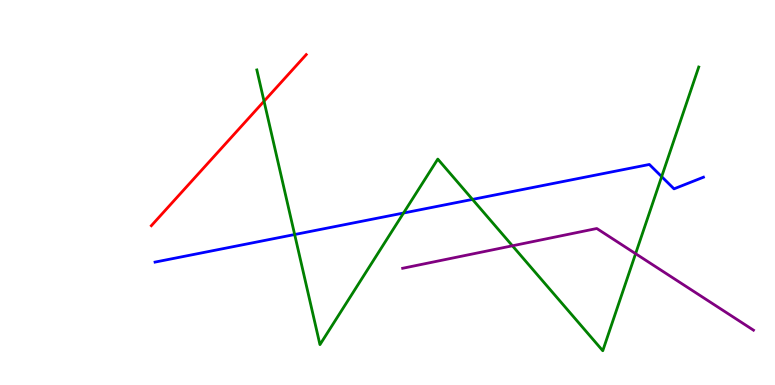[{'lines': ['blue', 'red'], 'intersections': []}, {'lines': ['green', 'red'], 'intersections': [{'x': 3.41, 'y': 7.37}]}, {'lines': ['purple', 'red'], 'intersections': []}, {'lines': ['blue', 'green'], 'intersections': [{'x': 3.8, 'y': 3.91}, {'x': 5.21, 'y': 4.47}, {'x': 6.1, 'y': 4.82}, {'x': 8.54, 'y': 5.41}]}, {'lines': ['blue', 'purple'], 'intersections': []}, {'lines': ['green', 'purple'], 'intersections': [{'x': 6.61, 'y': 3.62}, {'x': 8.2, 'y': 3.41}]}]